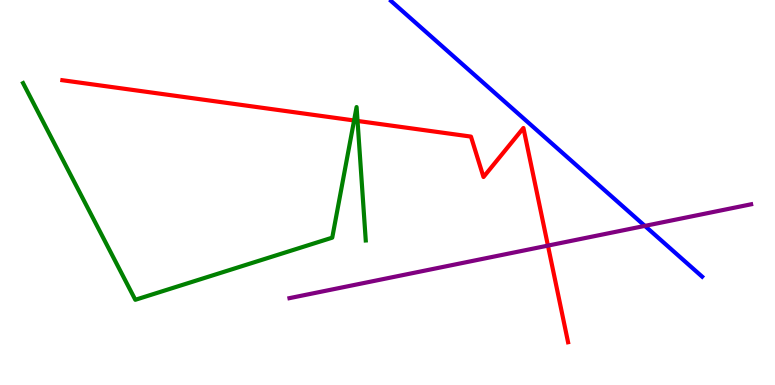[{'lines': ['blue', 'red'], 'intersections': []}, {'lines': ['green', 'red'], 'intersections': [{'x': 4.57, 'y': 6.87}, {'x': 4.61, 'y': 6.86}]}, {'lines': ['purple', 'red'], 'intersections': [{'x': 7.07, 'y': 3.62}]}, {'lines': ['blue', 'green'], 'intersections': []}, {'lines': ['blue', 'purple'], 'intersections': [{'x': 8.32, 'y': 4.13}]}, {'lines': ['green', 'purple'], 'intersections': []}]